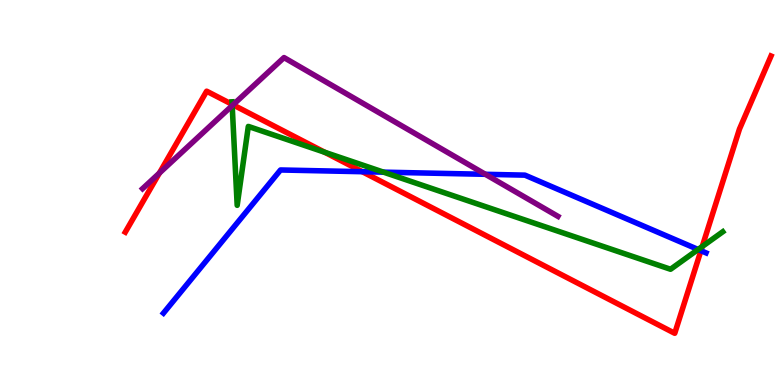[{'lines': ['blue', 'red'], 'intersections': [{'x': 4.68, 'y': 5.54}, {'x': 9.04, 'y': 3.49}]}, {'lines': ['green', 'red'], 'intersections': [{'x': 3.0, 'y': 7.29}, {'x': 4.19, 'y': 6.05}, {'x': 9.06, 'y': 3.6}]}, {'lines': ['purple', 'red'], 'intersections': [{'x': 2.06, 'y': 5.5}, {'x': 3.01, 'y': 7.28}]}, {'lines': ['blue', 'green'], 'intersections': [{'x': 4.95, 'y': 5.53}, {'x': 9.01, 'y': 3.52}]}, {'lines': ['blue', 'purple'], 'intersections': [{'x': 6.26, 'y': 5.47}]}, {'lines': ['green', 'purple'], 'intersections': [{'x': 3.0, 'y': 7.26}]}]